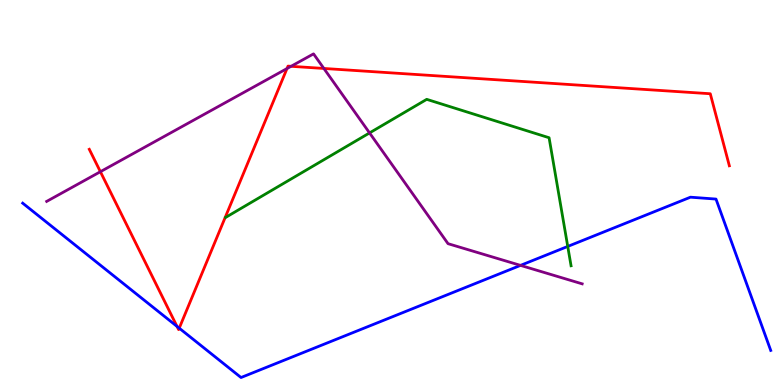[{'lines': ['blue', 'red'], 'intersections': [{'x': 2.28, 'y': 1.52}, {'x': 2.31, 'y': 1.48}]}, {'lines': ['green', 'red'], 'intersections': []}, {'lines': ['purple', 'red'], 'intersections': [{'x': 1.3, 'y': 5.54}, {'x': 3.7, 'y': 8.22}, {'x': 3.76, 'y': 8.28}, {'x': 4.18, 'y': 8.22}]}, {'lines': ['blue', 'green'], 'intersections': [{'x': 7.33, 'y': 3.6}]}, {'lines': ['blue', 'purple'], 'intersections': [{'x': 6.72, 'y': 3.11}]}, {'lines': ['green', 'purple'], 'intersections': [{'x': 4.77, 'y': 6.55}]}]